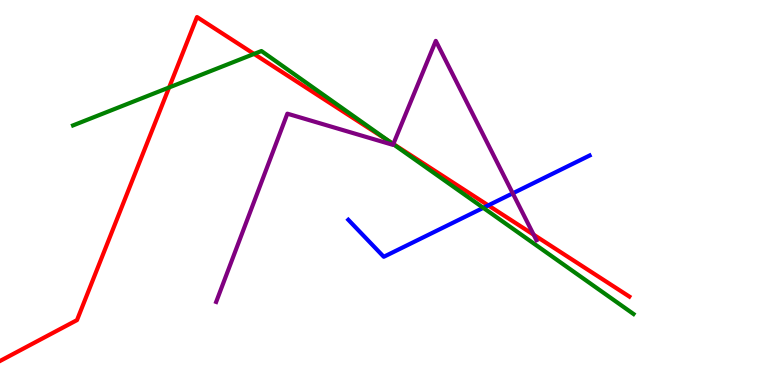[{'lines': ['blue', 'red'], 'intersections': [{'x': 6.3, 'y': 4.67}]}, {'lines': ['green', 'red'], 'intersections': [{'x': 2.18, 'y': 7.73}, {'x': 3.28, 'y': 8.6}, {'x': 5.02, 'y': 6.33}]}, {'lines': ['purple', 'red'], 'intersections': [{'x': 5.08, 'y': 6.26}, {'x': 6.89, 'y': 3.9}]}, {'lines': ['blue', 'green'], 'intersections': [{'x': 6.24, 'y': 4.6}]}, {'lines': ['blue', 'purple'], 'intersections': [{'x': 6.62, 'y': 4.98}]}, {'lines': ['green', 'purple'], 'intersections': [{'x': 5.07, 'y': 6.25}]}]